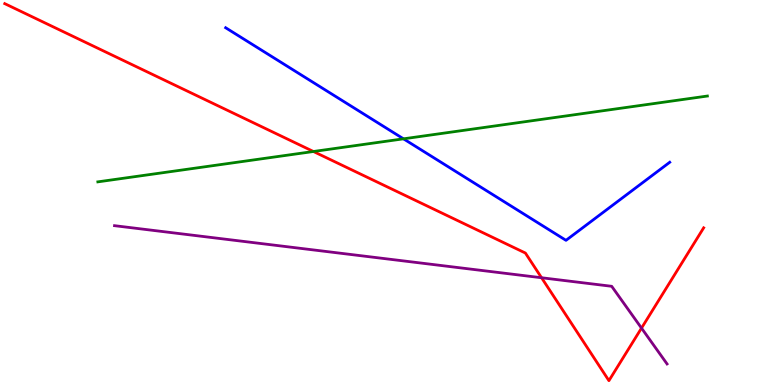[{'lines': ['blue', 'red'], 'intersections': []}, {'lines': ['green', 'red'], 'intersections': [{'x': 4.04, 'y': 6.06}]}, {'lines': ['purple', 'red'], 'intersections': [{'x': 6.99, 'y': 2.79}, {'x': 8.28, 'y': 1.48}]}, {'lines': ['blue', 'green'], 'intersections': [{'x': 5.21, 'y': 6.39}]}, {'lines': ['blue', 'purple'], 'intersections': []}, {'lines': ['green', 'purple'], 'intersections': []}]